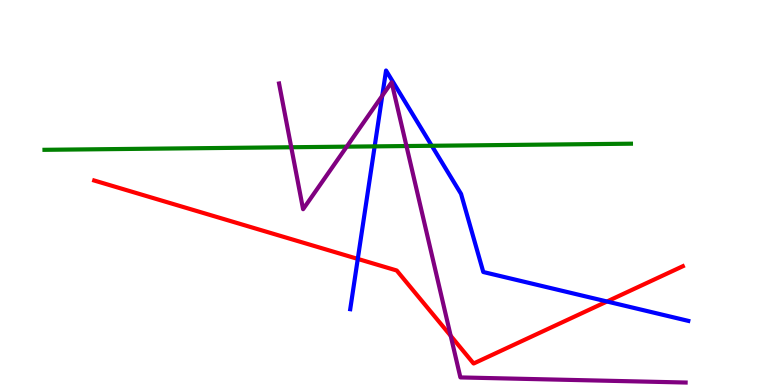[{'lines': ['blue', 'red'], 'intersections': [{'x': 4.62, 'y': 3.27}, {'x': 7.83, 'y': 2.17}]}, {'lines': ['green', 'red'], 'intersections': []}, {'lines': ['purple', 'red'], 'intersections': [{'x': 5.82, 'y': 1.28}]}, {'lines': ['blue', 'green'], 'intersections': [{'x': 4.83, 'y': 6.2}, {'x': 5.57, 'y': 6.21}]}, {'lines': ['blue', 'purple'], 'intersections': [{'x': 4.93, 'y': 7.51}]}, {'lines': ['green', 'purple'], 'intersections': [{'x': 3.76, 'y': 6.18}, {'x': 4.47, 'y': 6.19}, {'x': 5.24, 'y': 6.21}]}]